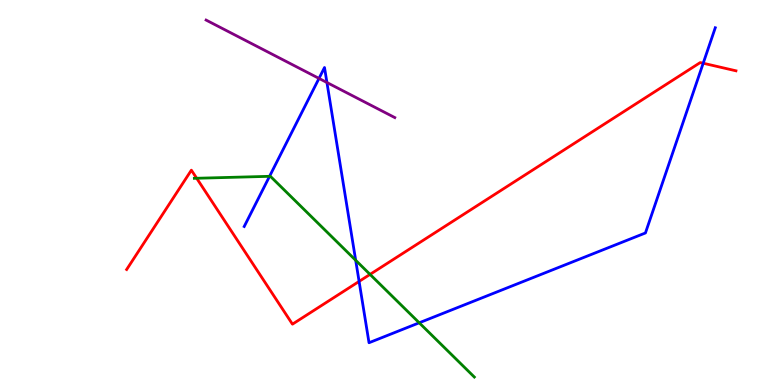[{'lines': ['blue', 'red'], 'intersections': [{'x': 4.63, 'y': 2.69}, {'x': 9.07, 'y': 8.36}]}, {'lines': ['green', 'red'], 'intersections': [{'x': 2.54, 'y': 5.37}, {'x': 4.77, 'y': 2.87}]}, {'lines': ['purple', 'red'], 'intersections': []}, {'lines': ['blue', 'green'], 'intersections': [{'x': 3.48, 'y': 5.42}, {'x': 4.59, 'y': 3.24}, {'x': 5.41, 'y': 1.62}]}, {'lines': ['blue', 'purple'], 'intersections': [{'x': 4.12, 'y': 7.96}, {'x': 4.22, 'y': 7.86}]}, {'lines': ['green', 'purple'], 'intersections': []}]